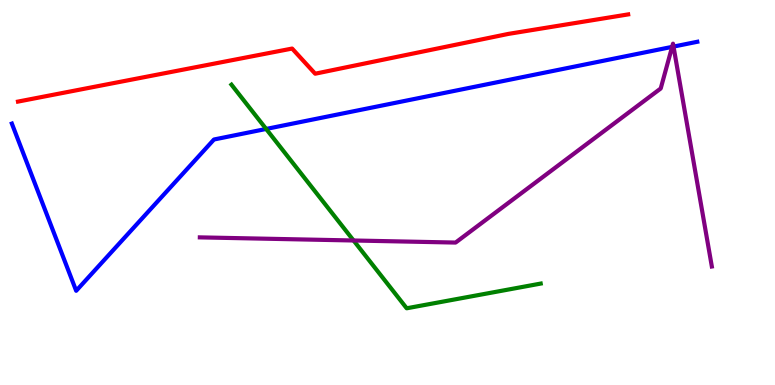[{'lines': ['blue', 'red'], 'intersections': []}, {'lines': ['green', 'red'], 'intersections': []}, {'lines': ['purple', 'red'], 'intersections': []}, {'lines': ['blue', 'green'], 'intersections': [{'x': 3.43, 'y': 6.65}]}, {'lines': ['blue', 'purple'], 'intersections': [{'x': 8.67, 'y': 8.78}, {'x': 8.69, 'y': 8.79}]}, {'lines': ['green', 'purple'], 'intersections': [{'x': 4.56, 'y': 3.75}]}]